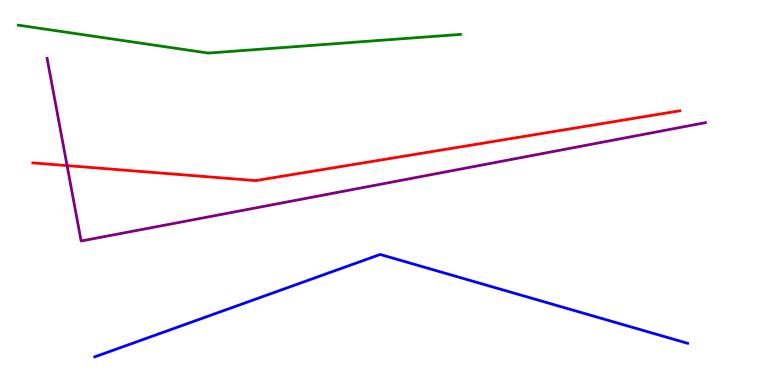[{'lines': ['blue', 'red'], 'intersections': []}, {'lines': ['green', 'red'], 'intersections': []}, {'lines': ['purple', 'red'], 'intersections': [{'x': 0.866, 'y': 5.7}]}, {'lines': ['blue', 'green'], 'intersections': []}, {'lines': ['blue', 'purple'], 'intersections': []}, {'lines': ['green', 'purple'], 'intersections': []}]